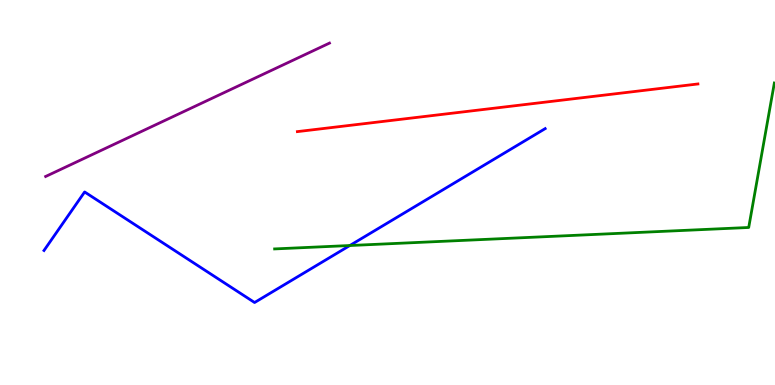[{'lines': ['blue', 'red'], 'intersections': []}, {'lines': ['green', 'red'], 'intersections': []}, {'lines': ['purple', 'red'], 'intersections': []}, {'lines': ['blue', 'green'], 'intersections': [{'x': 4.51, 'y': 3.62}]}, {'lines': ['blue', 'purple'], 'intersections': []}, {'lines': ['green', 'purple'], 'intersections': []}]